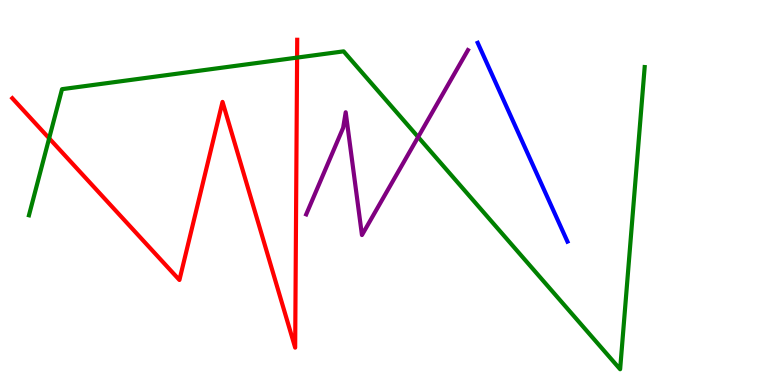[{'lines': ['blue', 'red'], 'intersections': []}, {'lines': ['green', 'red'], 'intersections': [{'x': 0.634, 'y': 6.41}, {'x': 3.83, 'y': 8.5}]}, {'lines': ['purple', 'red'], 'intersections': []}, {'lines': ['blue', 'green'], 'intersections': []}, {'lines': ['blue', 'purple'], 'intersections': []}, {'lines': ['green', 'purple'], 'intersections': [{'x': 5.4, 'y': 6.44}]}]